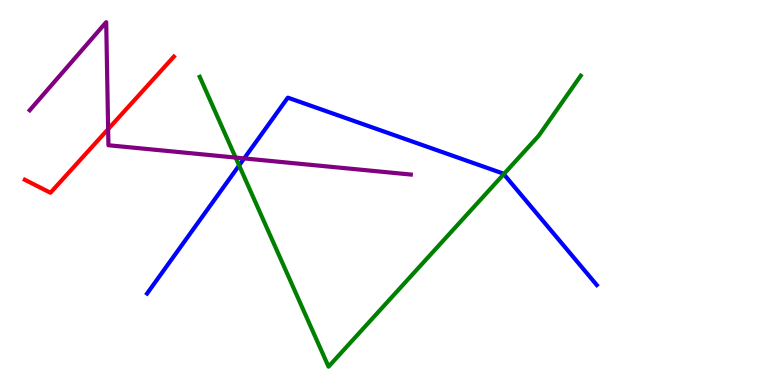[{'lines': ['blue', 'red'], 'intersections': []}, {'lines': ['green', 'red'], 'intersections': []}, {'lines': ['purple', 'red'], 'intersections': [{'x': 1.4, 'y': 6.65}]}, {'lines': ['blue', 'green'], 'intersections': [{'x': 3.09, 'y': 5.7}, {'x': 6.5, 'y': 5.48}]}, {'lines': ['blue', 'purple'], 'intersections': [{'x': 3.15, 'y': 5.89}]}, {'lines': ['green', 'purple'], 'intersections': [{'x': 3.04, 'y': 5.91}]}]